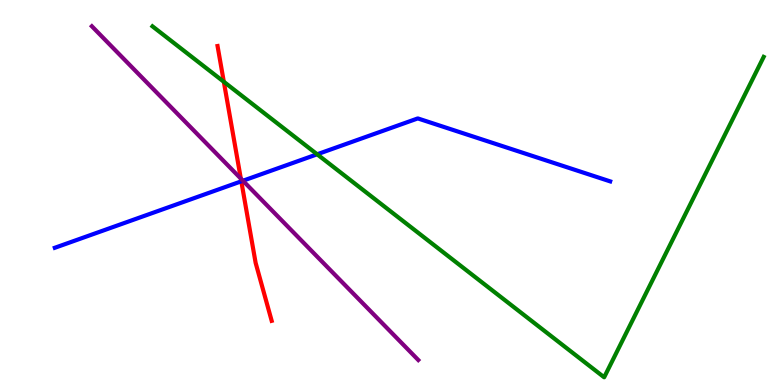[{'lines': ['blue', 'red'], 'intersections': [{'x': 3.11, 'y': 5.29}]}, {'lines': ['green', 'red'], 'intersections': [{'x': 2.89, 'y': 7.88}]}, {'lines': ['purple', 'red'], 'intersections': [{'x': 3.11, 'y': 5.36}]}, {'lines': ['blue', 'green'], 'intersections': [{'x': 4.09, 'y': 5.99}]}, {'lines': ['blue', 'purple'], 'intersections': [{'x': 3.13, 'y': 5.31}]}, {'lines': ['green', 'purple'], 'intersections': []}]